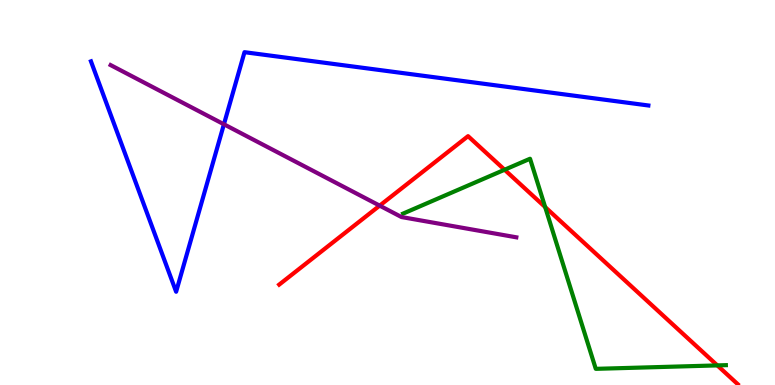[{'lines': ['blue', 'red'], 'intersections': []}, {'lines': ['green', 'red'], 'intersections': [{'x': 6.51, 'y': 5.59}, {'x': 7.03, 'y': 4.62}, {'x': 9.26, 'y': 0.509}]}, {'lines': ['purple', 'red'], 'intersections': [{'x': 4.9, 'y': 4.66}]}, {'lines': ['blue', 'green'], 'intersections': []}, {'lines': ['blue', 'purple'], 'intersections': [{'x': 2.89, 'y': 6.77}]}, {'lines': ['green', 'purple'], 'intersections': []}]